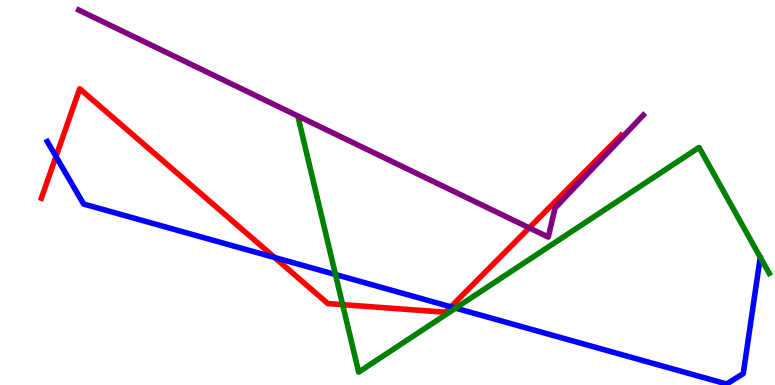[{'lines': ['blue', 'red'], 'intersections': [{'x': 0.722, 'y': 5.93}, {'x': 3.54, 'y': 3.31}, {'x': 5.82, 'y': 2.03}]}, {'lines': ['green', 'red'], 'intersections': [{'x': 4.42, 'y': 2.09}]}, {'lines': ['purple', 'red'], 'intersections': [{'x': 6.83, 'y': 4.08}]}, {'lines': ['blue', 'green'], 'intersections': [{'x': 4.33, 'y': 2.87}, {'x': 5.88, 'y': 2.0}]}, {'lines': ['blue', 'purple'], 'intersections': []}, {'lines': ['green', 'purple'], 'intersections': []}]